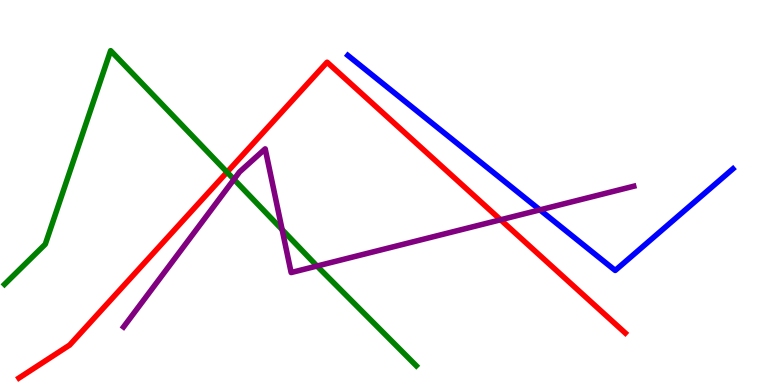[{'lines': ['blue', 'red'], 'intersections': []}, {'lines': ['green', 'red'], 'intersections': [{'x': 2.93, 'y': 5.53}]}, {'lines': ['purple', 'red'], 'intersections': [{'x': 6.46, 'y': 4.29}]}, {'lines': ['blue', 'green'], 'intersections': []}, {'lines': ['blue', 'purple'], 'intersections': [{'x': 6.97, 'y': 4.55}]}, {'lines': ['green', 'purple'], 'intersections': [{'x': 3.02, 'y': 5.34}, {'x': 3.64, 'y': 4.04}, {'x': 4.09, 'y': 3.09}]}]